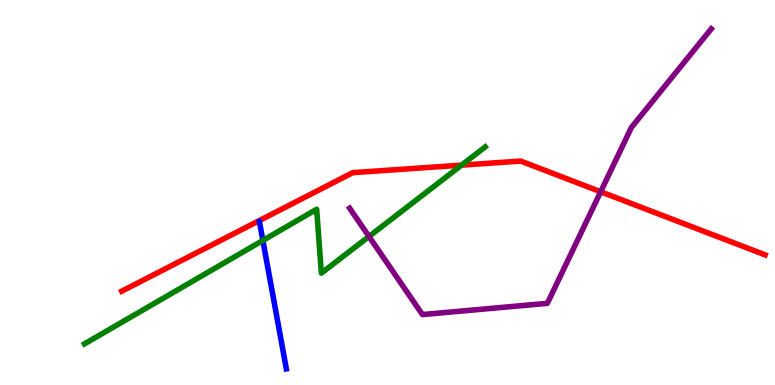[{'lines': ['blue', 'red'], 'intersections': []}, {'lines': ['green', 'red'], 'intersections': [{'x': 5.96, 'y': 5.71}]}, {'lines': ['purple', 'red'], 'intersections': [{'x': 7.75, 'y': 5.02}]}, {'lines': ['blue', 'green'], 'intersections': [{'x': 3.39, 'y': 3.75}]}, {'lines': ['blue', 'purple'], 'intersections': []}, {'lines': ['green', 'purple'], 'intersections': [{'x': 4.76, 'y': 3.86}]}]